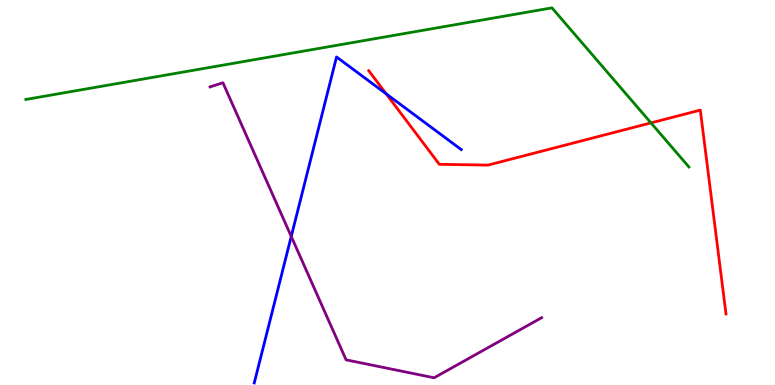[{'lines': ['blue', 'red'], 'intersections': [{'x': 4.98, 'y': 7.56}]}, {'lines': ['green', 'red'], 'intersections': [{'x': 8.4, 'y': 6.81}]}, {'lines': ['purple', 'red'], 'intersections': []}, {'lines': ['blue', 'green'], 'intersections': []}, {'lines': ['blue', 'purple'], 'intersections': [{'x': 3.76, 'y': 3.86}]}, {'lines': ['green', 'purple'], 'intersections': []}]